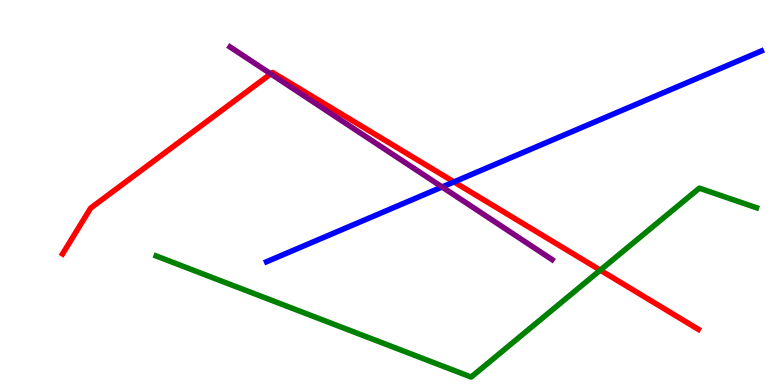[{'lines': ['blue', 'red'], 'intersections': [{'x': 5.86, 'y': 5.27}]}, {'lines': ['green', 'red'], 'intersections': [{'x': 7.75, 'y': 2.98}]}, {'lines': ['purple', 'red'], 'intersections': [{'x': 3.49, 'y': 8.08}]}, {'lines': ['blue', 'green'], 'intersections': []}, {'lines': ['blue', 'purple'], 'intersections': [{'x': 5.7, 'y': 5.14}]}, {'lines': ['green', 'purple'], 'intersections': []}]